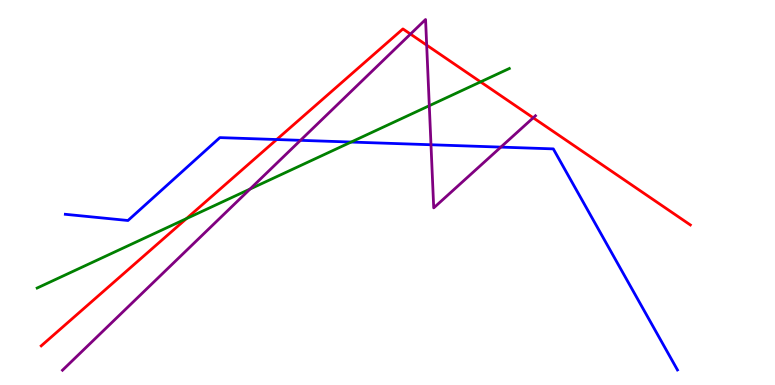[{'lines': ['blue', 'red'], 'intersections': [{'x': 3.57, 'y': 6.38}]}, {'lines': ['green', 'red'], 'intersections': [{'x': 2.41, 'y': 4.32}, {'x': 6.2, 'y': 7.87}]}, {'lines': ['purple', 'red'], 'intersections': [{'x': 5.3, 'y': 9.11}, {'x': 5.51, 'y': 8.83}, {'x': 6.88, 'y': 6.94}]}, {'lines': ['blue', 'green'], 'intersections': [{'x': 4.53, 'y': 6.31}]}, {'lines': ['blue', 'purple'], 'intersections': [{'x': 3.88, 'y': 6.35}, {'x': 5.56, 'y': 6.24}, {'x': 6.46, 'y': 6.18}]}, {'lines': ['green', 'purple'], 'intersections': [{'x': 3.23, 'y': 5.09}, {'x': 5.54, 'y': 7.25}]}]